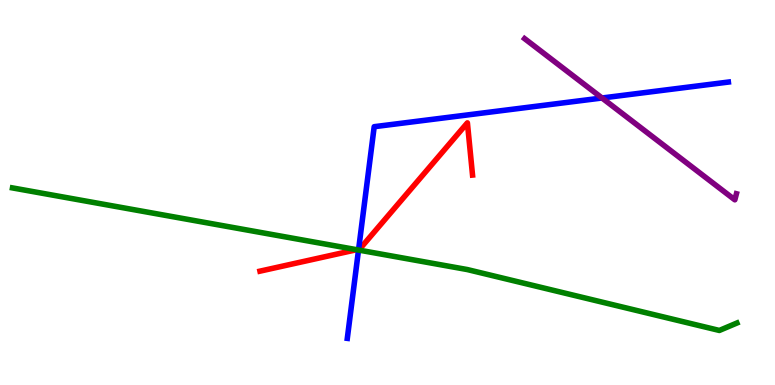[{'lines': ['blue', 'red'], 'intersections': [{'x': 4.63, 'y': 3.53}]}, {'lines': ['green', 'red'], 'intersections': [{'x': 4.6, 'y': 3.51}]}, {'lines': ['purple', 'red'], 'intersections': []}, {'lines': ['blue', 'green'], 'intersections': [{'x': 4.63, 'y': 3.51}]}, {'lines': ['blue', 'purple'], 'intersections': [{'x': 7.77, 'y': 7.45}]}, {'lines': ['green', 'purple'], 'intersections': []}]